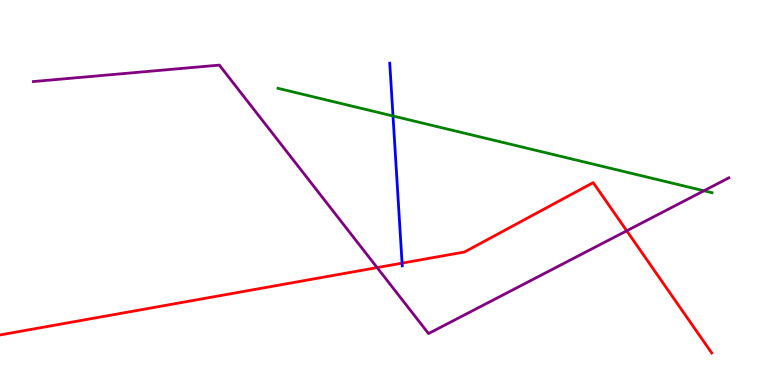[{'lines': ['blue', 'red'], 'intersections': [{'x': 5.19, 'y': 3.17}]}, {'lines': ['green', 'red'], 'intersections': []}, {'lines': ['purple', 'red'], 'intersections': [{'x': 4.87, 'y': 3.05}, {'x': 8.09, 'y': 4.01}]}, {'lines': ['blue', 'green'], 'intersections': [{'x': 5.07, 'y': 6.99}]}, {'lines': ['blue', 'purple'], 'intersections': []}, {'lines': ['green', 'purple'], 'intersections': [{'x': 9.08, 'y': 5.05}]}]